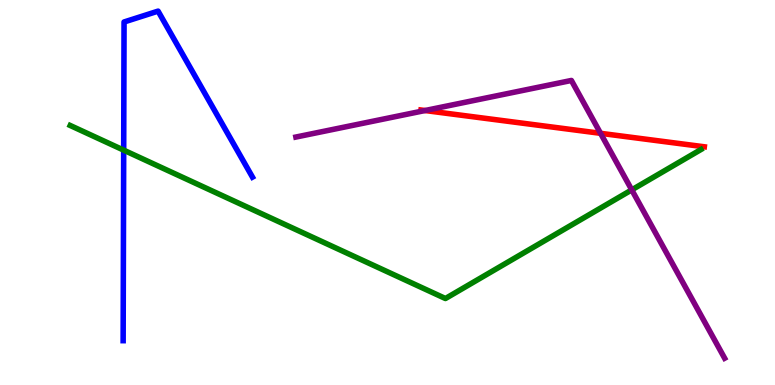[{'lines': ['blue', 'red'], 'intersections': []}, {'lines': ['green', 'red'], 'intersections': []}, {'lines': ['purple', 'red'], 'intersections': [{'x': 5.48, 'y': 7.13}, {'x': 7.75, 'y': 6.54}]}, {'lines': ['blue', 'green'], 'intersections': [{'x': 1.6, 'y': 6.1}]}, {'lines': ['blue', 'purple'], 'intersections': []}, {'lines': ['green', 'purple'], 'intersections': [{'x': 8.15, 'y': 5.07}]}]